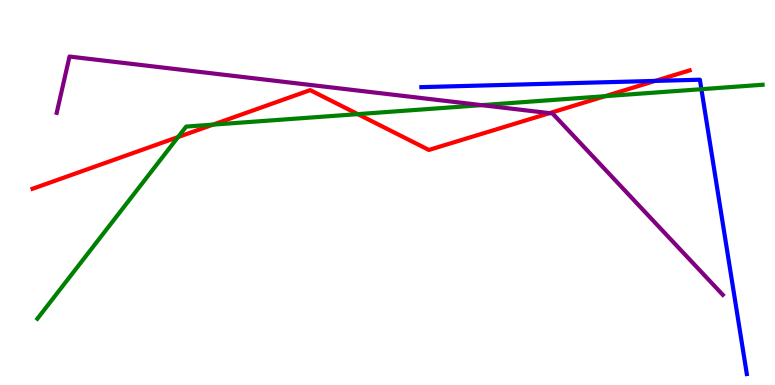[{'lines': ['blue', 'red'], 'intersections': [{'x': 8.45, 'y': 7.9}]}, {'lines': ['green', 'red'], 'intersections': [{'x': 2.3, 'y': 6.44}, {'x': 2.75, 'y': 6.76}, {'x': 4.62, 'y': 7.04}, {'x': 7.81, 'y': 7.5}]}, {'lines': ['purple', 'red'], 'intersections': [{'x': 7.09, 'y': 7.06}]}, {'lines': ['blue', 'green'], 'intersections': [{'x': 9.05, 'y': 7.68}]}, {'lines': ['blue', 'purple'], 'intersections': []}, {'lines': ['green', 'purple'], 'intersections': [{'x': 6.21, 'y': 7.27}]}]